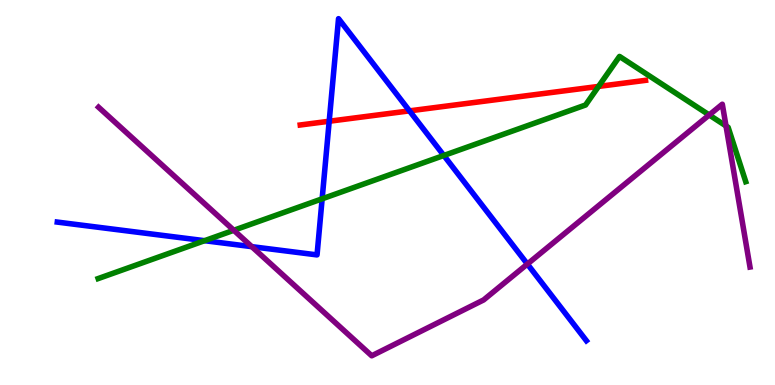[{'lines': ['blue', 'red'], 'intersections': [{'x': 4.25, 'y': 6.85}, {'x': 5.28, 'y': 7.12}]}, {'lines': ['green', 'red'], 'intersections': [{'x': 7.72, 'y': 7.76}]}, {'lines': ['purple', 'red'], 'intersections': []}, {'lines': ['blue', 'green'], 'intersections': [{'x': 2.64, 'y': 3.75}, {'x': 4.16, 'y': 4.84}, {'x': 5.73, 'y': 5.96}]}, {'lines': ['blue', 'purple'], 'intersections': [{'x': 3.25, 'y': 3.59}, {'x': 6.8, 'y': 3.14}]}, {'lines': ['green', 'purple'], 'intersections': [{'x': 3.02, 'y': 4.02}, {'x': 9.15, 'y': 7.01}, {'x': 9.37, 'y': 6.73}]}]